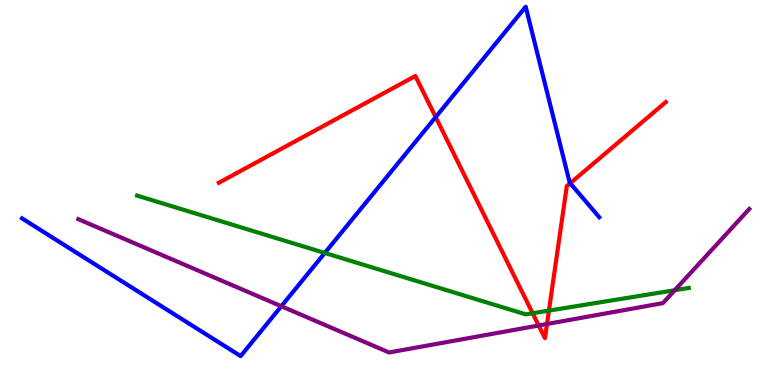[{'lines': ['blue', 'red'], 'intersections': [{'x': 5.62, 'y': 6.96}, {'x': 7.36, 'y': 5.24}]}, {'lines': ['green', 'red'], 'intersections': [{'x': 6.87, 'y': 1.86}, {'x': 7.08, 'y': 1.93}]}, {'lines': ['purple', 'red'], 'intersections': [{'x': 6.95, 'y': 1.55}, {'x': 7.06, 'y': 1.58}]}, {'lines': ['blue', 'green'], 'intersections': [{'x': 4.19, 'y': 3.43}]}, {'lines': ['blue', 'purple'], 'intersections': [{'x': 3.63, 'y': 2.05}]}, {'lines': ['green', 'purple'], 'intersections': [{'x': 8.71, 'y': 2.46}]}]